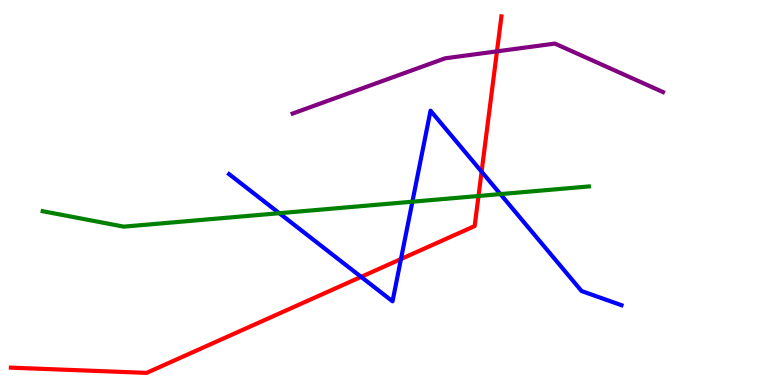[{'lines': ['blue', 'red'], 'intersections': [{'x': 4.66, 'y': 2.81}, {'x': 5.17, 'y': 3.27}, {'x': 6.21, 'y': 5.54}]}, {'lines': ['green', 'red'], 'intersections': [{'x': 6.17, 'y': 4.91}]}, {'lines': ['purple', 'red'], 'intersections': [{'x': 6.41, 'y': 8.67}]}, {'lines': ['blue', 'green'], 'intersections': [{'x': 3.6, 'y': 4.46}, {'x': 5.32, 'y': 4.76}, {'x': 6.46, 'y': 4.96}]}, {'lines': ['blue', 'purple'], 'intersections': []}, {'lines': ['green', 'purple'], 'intersections': []}]